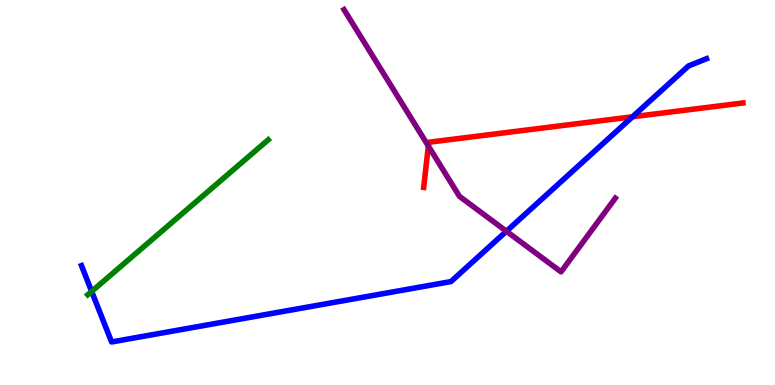[{'lines': ['blue', 'red'], 'intersections': [{'x': 8.16, 'y': 6.97}]}, {'lines': ['green', 'red'], 'intersections': []}, {'lines': ['purple', 'red'], 'intersections': [{'x': 5.53, 'y': 6.21}]}, {'lines': ['blue', 'green'], 'intersections': [{'x': 1.18, 'y': 2.43}]}, {'lines': ['blue', 'purple'], 'intersections': [{'x': 6.53, 'y': 3.99}]}, {'lines': ['green', 'purple'], 'intersections': []}]